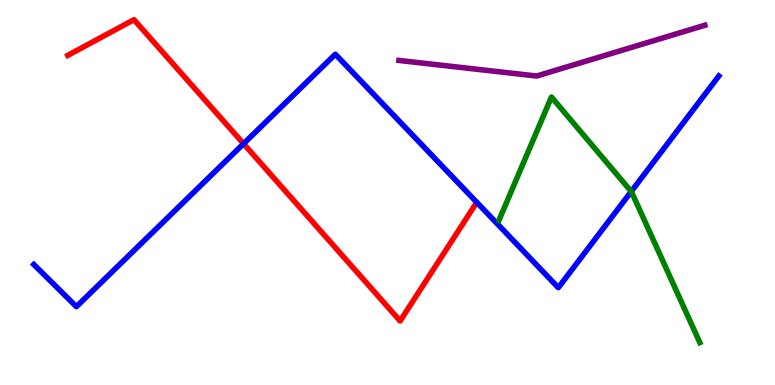[{'lines': ['blue', 'red'], 'intersections': [{'x': 3.14, 'y': 6.27}]}, {'lines': ['green', 'red'], 'intersections': []}, {'lines': ['purple', 'red'], 'intersections': []}, {'lines': ['blue', 'green'], 'intersections': [{'x': 8.14, 'y': 5.03}]}, {'lines': ['blue', 'purple'], 'intersections': []}, {'lines': ['green', 'purple'], 'intersections': []}]